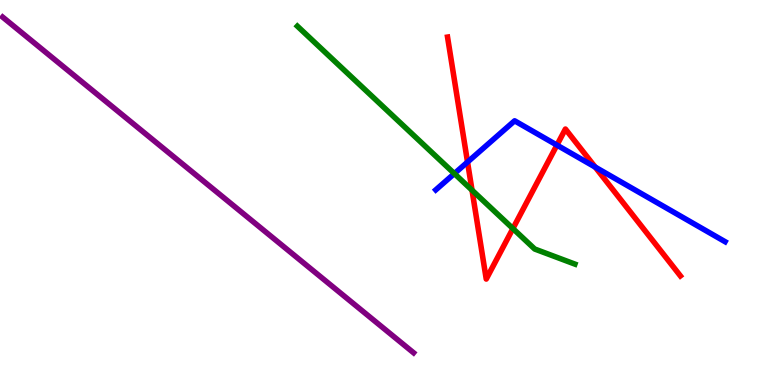[{'lines': ['blue', 'red'], 'intersections': [{'x': 6.03, 'y': 5.79}, {'x': 7.19, 'y': 6.23}, {'x': 7.68, 'y': 5.66}]}, {'lines': ['green', 'red'], 'intersections': [{'x': 6.09, 'y': 5.06}, {'x': 6.62, 'y': 4.06}]}, {'lines': ['purple', 'red'], 'intersections': []}, {'lines': ['blue', 'green'], 'intersections': [{'x': 5.86, 'y': 5.49}]}, {'lines': ['blue', 'purple'], 'intersections': []}, {'lines': ['green', 'purple'], 'intersections': []}]